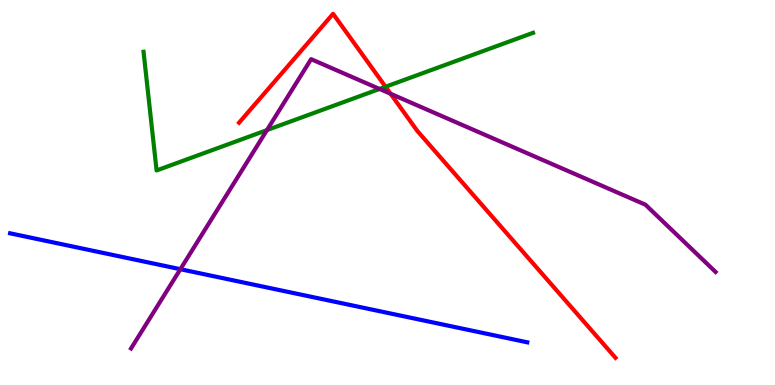[{'lines': ['blue', 'red'], 'intersections': []}, {'lines': ['green', 'red'], 'intersections': [{'x': 4.97, 'y': 7.75}]}, {'lines': ['purple', 'red'], 'intersections': [{'x': 5.04, 'y': 7.56}]}, {'lines': ['blue', 'green'], 'intersections': []}, {'lines': ['blue', 'purple'], 'intersections': [{'x': 2.33, 'y': 3.01}]}, {'lines': ['green', 'purple'], 'intersections': [{'x': 3.44, 'y': 6.62}, {'x': 4.9, 'y': 7.69}]}]